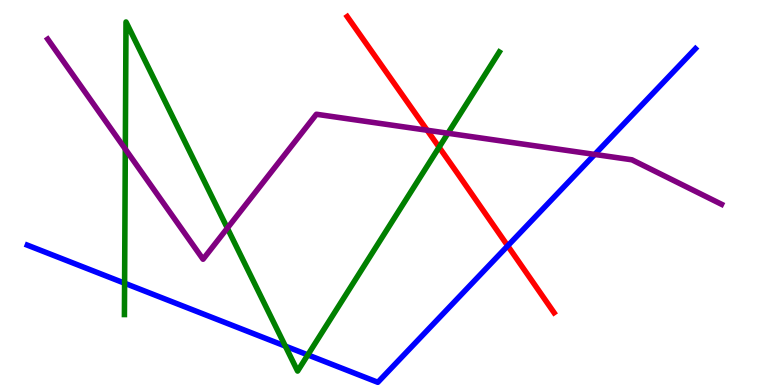[{'lines': ['blue', 'red'], 'intersections': [{'x': 6.55, 'y': 3.61}]}, {'lines': ['green', 'red'], 'intersections': [{'x': 5.67, 'y': 6.18}]}, {'lines': ['purple', 'red'], 'intersections': [{'x': 5.51, 'y': 6.62}]}, {'lines': ['blue', 'green'], 'intersections': [{'x': 1.61, 'y': 2.64}, {'x': 3.68, 'y': 1.01}, {'x': 3.97, 'y': 0.782}]}, {'lines': ['blue', 'purple'], 'intersections': [{'x': 7.67, 'y': 5.99}]}, {'lines': ['green', 'purple'], 'intersections': [{'x': 1.62, 'y': 6.13}, {'x': 2.93, 'y': 4.07}, {'x': 5.78, 'y': 6.54}]}]